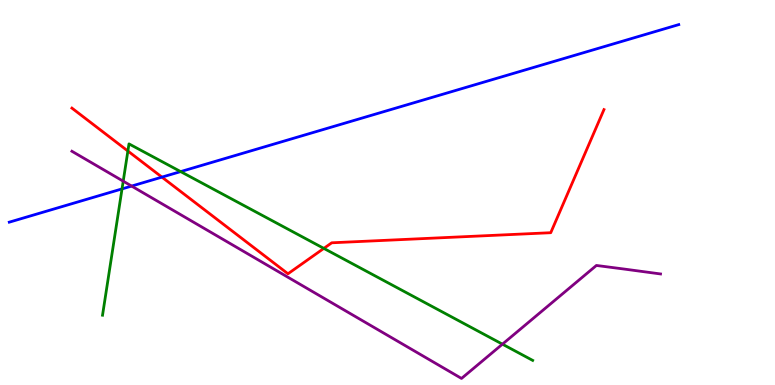[{'lines': ['blue', 'red'], 'intersections': [{'x': 2.09, 'y': 5.4}]}, {'lines': ['green', 'red'], 'intersections': [{'x': 1.65, 'y': 6.08}, {'x': 4.18, 'y': 3.55}]}, {'lines': ['purple', 'red'], 'intersections': []}, {'lines': ['blue', 'green'], 'intersections': [{'x': 1.57, 'y': 5.09}, {'x': 2.33, 'y': 5.54}]}, {'lines': ['blue', 'purple'], 'intersections': [{'x': 1.7, 'y': 5.17}]}, {'lines': ['green', 'purple'], 'intersections': [{'x': 1.59, 'y': 5.29}, {'x': 6.48, 'y': 1.06}]}]